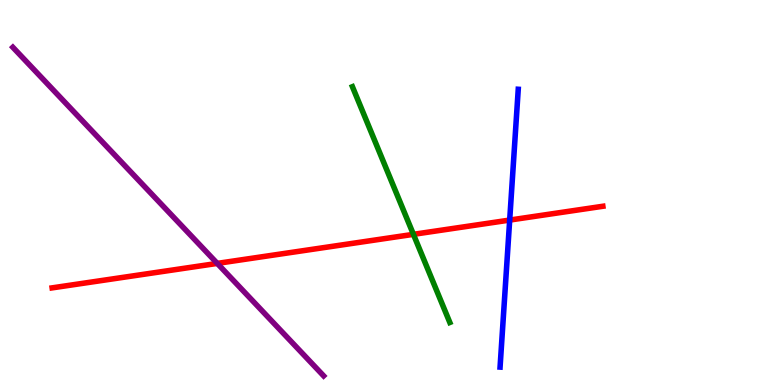[{'lines': ['blue', 'red'], 'intersections': [{'x': 6.58, 'y': 4.28}]}, {'lines': ['green', 'red'], 'intersections': [{'x': 5.33, 'y': 3.91}]}, {'lines': ['purple', 'red'], 'intersections': [{'x': 2.8, 'y': 3.16}]}, {'lines': ['blue', 'green'], 'intersections': []}, {'lines': ['blue', 'purple'], 'intersections': []}, {'lines': ['green', 'purple'], 'intersections': []}]